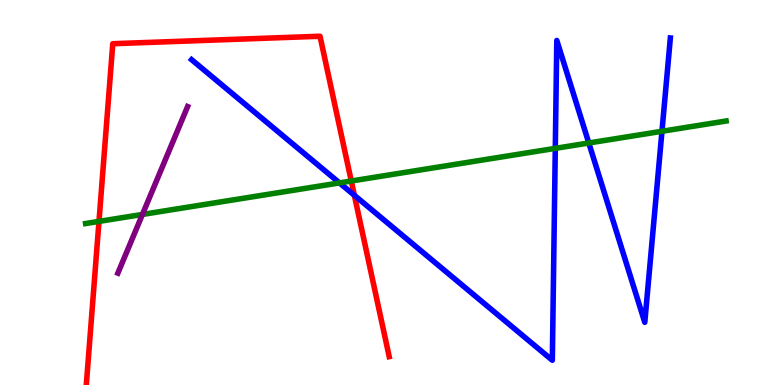[{'lines': ['blue', 'red'], 'intersections': [{'x': 4.57, 'y': 4.93}]}, {'lines': ['green', 'red'], 'intersections': [{'x': 1.28, 'y': 4.25}, {'x': 4.53, 'y': 5.3}]}, {'lines': ['purple', 'red'], 'intersections': []}, {'lines': ['blue', 'green'], 'intersections': [{'x': 4.38, 'y': 5.25}, {'x': 7.17, 'y': 6.15}, {'x': 7.6, 'y': 6.29}, {'x': 8.54, 'y': 6.59}]}, {'lines': ['blue', 'purple'], 'intersections': []}, {'lines': ['green', 'purple'], 'intersections': [{'x': 1.84, 'y': 4.43}]}]